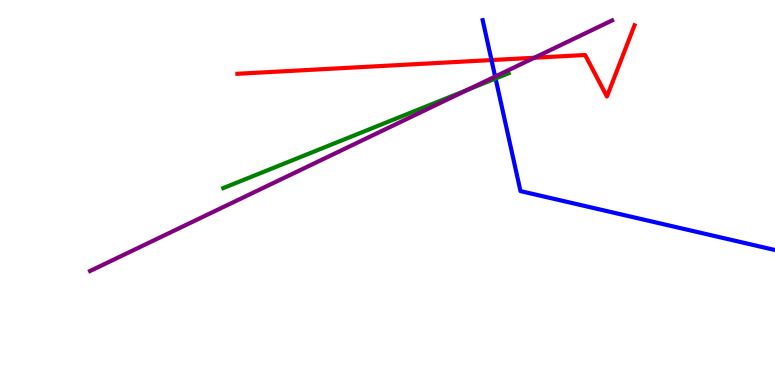[{'lines': ['blue', 'red'], 'intersections': [{'x': 6.34, 'y': 8.44}]}, {'lines': ['green', 'red'], 'intersections': []}, {'lines': ['purple', 'red'], 'intersections': [{'x': 6.89, 'y': 8.5}]}, {'lines': ['blue', 'green'], 'intersections': [{'x': 6.39, 'y': 7.96}]}, {'lines': ['blue', 'purple'], 'intersections': [{'x': 6.39, 'y': 8.01}]}, {'lines': ['green', 'purple'], 'intersections': [{'x': 6.03, 'y': 7.67}]}]